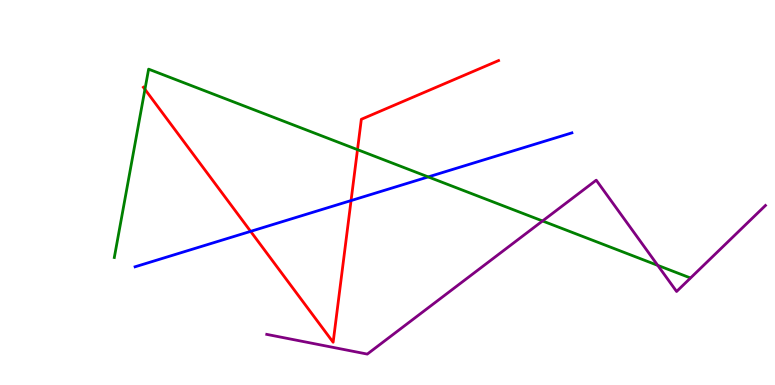[{'lines': ['blue', 'red'], 'intersections': [{'x': 3.23, 'y': 3.99}, {'x': 4.53, 'y': 4.79}]}, {'lines': ['green', 'red'], 'intersections': [{'x': 1.87, 'y': 7.68}, {'x': 4.61, 'y': 6.11}]}, {'lines': ['purple', 'red'], 'intersections': []}, {'lines': ['blue', 'green'], 'intersections': [{'x': 5.53, 'y': 5.4}]}, {'lines': ['blue', 'purple'], 'intersections': []}, {'lines': ['green', 'purple'], 'intersections': [{'x': 7.0, 'y': 4.26}, {'x': 8.49, 'y': 3.11}]}]